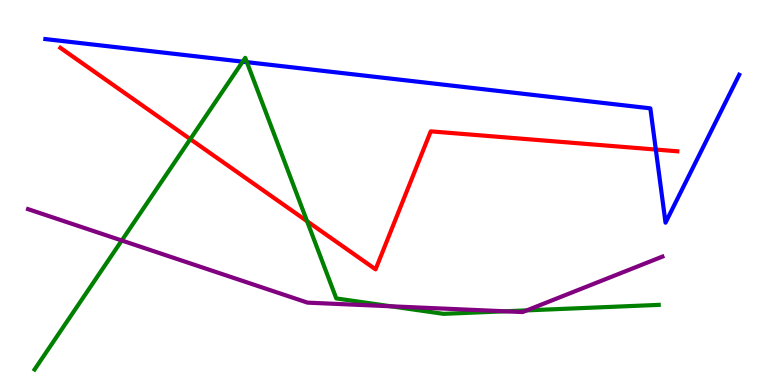[{'lines': ['blue', 'red'], 'intersections': [{'x': 8.46, 'y': 6.12}]}, {'lines': ['green', 'red'], 'intersections': [{'x': 2.46, 'y': 6.39}, {'x': 3.96, 'y': 4.25}]}, {'lines': ['purple', 'red'], 'intersections': []}, {'lines': ['blue', 'green'], 'intersections': [{'x': 3.13, 'y': 8.4}, {'x': 3.19, 'y': 8.39}]}, {'lines': ['blue', 'purple'], 'intersections': []}, {'lines': ['green', 'purple'], 'intersections': [{'x': 1.57, 'y': 3.75}, {'x': 5.04, 'y': 2.04}, {'x': 6.52, 'y': 1.91}, {'x': 6.8, 'y': 1.94}]}]